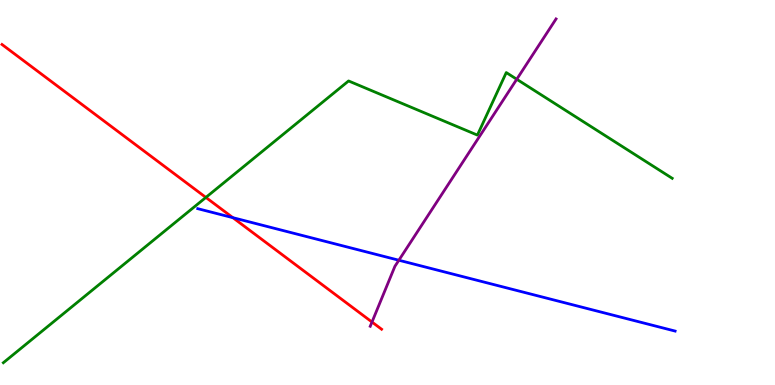[{'lines': ['blue', 'red'], 'intersections': [{'x': 3.0, 'y': 4.35}]}, {'lines': ['green', 'red'], 'intersections': [{'x': 2.66, 'y': 4.87}]}, {'lines': ['purple', 'red'], 'intersections': [{'x': 4.8, 'y': 1.64}]}, {'lines': ['blue', 'green'], 'intersections': []}, {'lines': ['blue', 'purple'], 'intersections': [{'x': 5.15, 'y': 3.24}]}, {'lines': ['green', 'purple'], 'intersections': [{'x': 6.67, 'y': 7.94}]}]